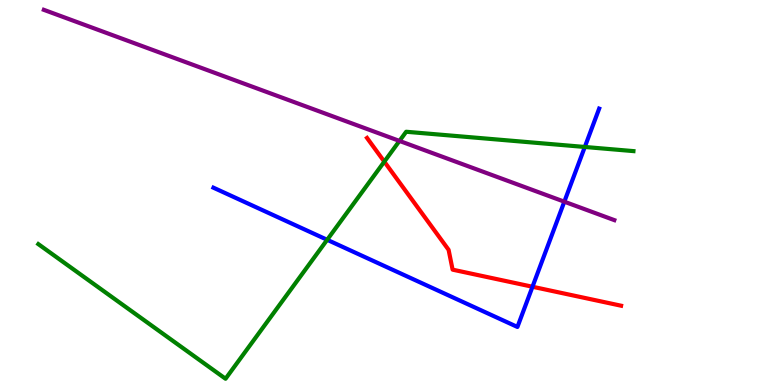[{'lines': ['blue', 'red'], 'intersections': [{'x': 6.87, 'y': 2.55}]}, {'lines': ['green', 'red'], 'intersections': [{'x': 4.96, 'y': 5.8}]}, {'lines': ['purple', 'red'], 'intersections': []}, {'lines': ['blue', 'green'], 'intersections': [{'x': 4.22, 'y': 3.77}, {'x': 7.55, 'y': 6.18}]}, {'lines': ['blue', 'purple'], 'intersections': [{'x': 7.28, 'y': 4.76}]}, {'lines': ['green', 'purple'], 'intersections': [{'x': 5.15, 'y': 6.34}]}]